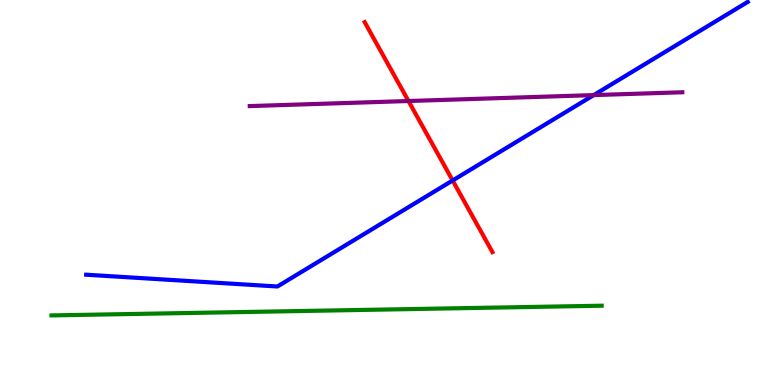[{'lines': ['blue', 'red'], 'intersections': [{'x': 5.84, 'y': 5.31}]}, {'lines': ['green', 'red'], 'intersections': []}, {'lines': ['purple', 'red'], 'intersections': [{'x': 5.27, 'y': 7.38}]}, {'lines': ['blue', 'green'], 'intersections': []}, {'lines': ['blue', 'purple'], 'intersections': [{'x': 7.66, 'y': 7.53}]}, {'lines': ['green', 'purple'], 'intersections': []}]